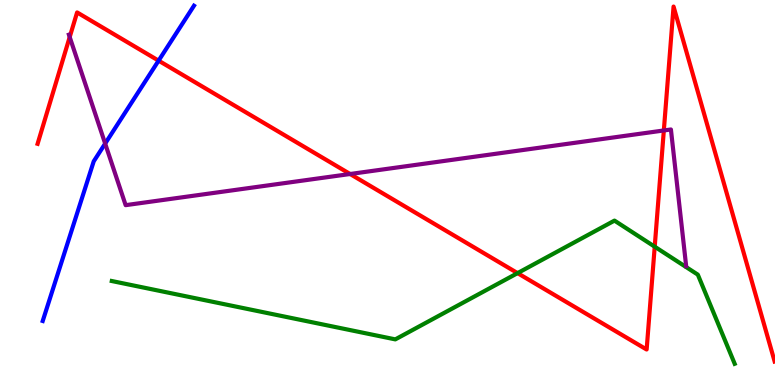[{'lines': ['blue', 'red'], 'intersections': [{'x': 2.05, 'y': 8.42}]}, {'lines': ['green', 'red'], 'intersections': [{'x': 6.68, 'y': 2.91}, {'x': 8.45, 'y': 3.59}]}, {'lines': ['purple', 'red'], 'intersections': [{'x': 0.899, 'y': 9.04}, {'x': 4.52, 'y': 5.48}, {'x': 8.57, 'y': 6.61}]}, {'lines': ['blue', 'green'], 'intersections': []}, {'lines': ['blue', 'purple'], 'intersections': [{'x': 1.36, 'y': 6.27}]}, {'lines': ['green', 'purple'], 'intersections': []}]